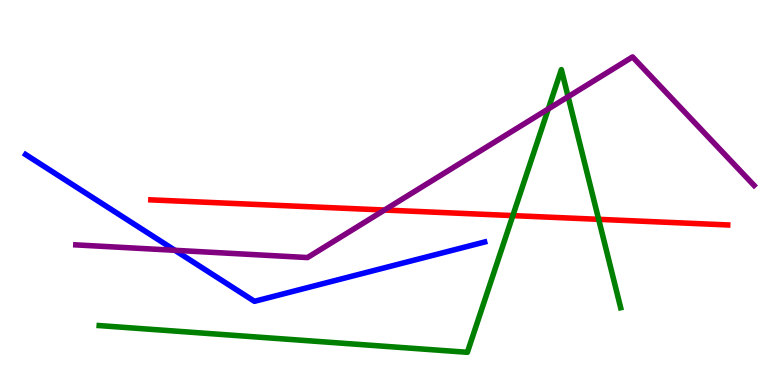[{'lines': ['blue', 'red'], 'intersections': []}, {'lines': ['green', 'red'], 'intersections': [{'x': 6.62, 'y': 4.4}, {'x': 7.72, 'y': 4.3}]}, {'lines': ['purple', 'red'], 'intersections': [{'x': 4.96, 'y': 4.54}]}, {'lines': ['blue', 'green'], 'intersections': []}, {'lines': ['blue', 'purple'], 'intersections': [{'x': 2.26, 'y': 3.5}]}, {'lines': ['green', 'purple'], 'intersections': [{'x': 7.07, 'y': 7.17}, {'x': 7.33, 'y': 7.49}]}]